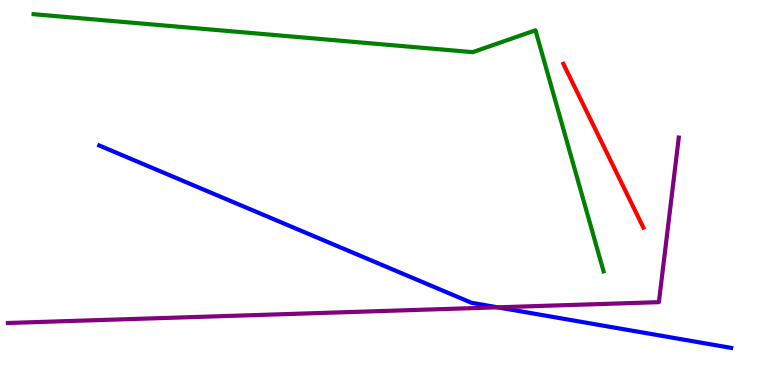[{'lines': ['blue', 'red'], 'intersections': []}, {'lines': ['green', 'red'], 'intersections': []}, {'lines': ['purple', 'red'], 'intersections': []}, {'lines': ['blue', 'green'], 'intersections': []}, {'lines': ['blue', 'purple'], 'intersections': [{'x': 6.42, 'y': 2.02}]}, {'lines': ['green', 'purple'], 'intersections': []}]